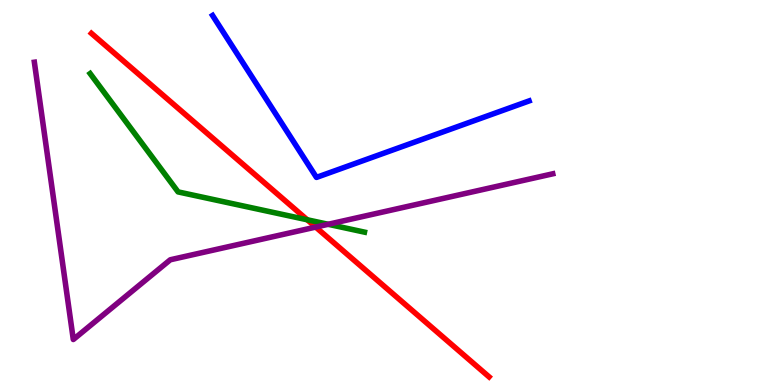[{'lines': ['blue', 'red'], 'intersections': []}, {'lines': ['green', 'red'], 'intersections': [{'x': 3.96, 'y': 4.29}]}, {'lines': ['purple', 'red'], 'intersections': [{'x': 4.07, 'y': 4.1}]}, {'lines': ['blue', 'green'], 'intersections': []}, {'lines': ['blue', 'purple'], 'intersections': []}, {'lines': ['green', 'purple'], 'intersections': [{'x': 4.23, 'y': 4.17}]}]